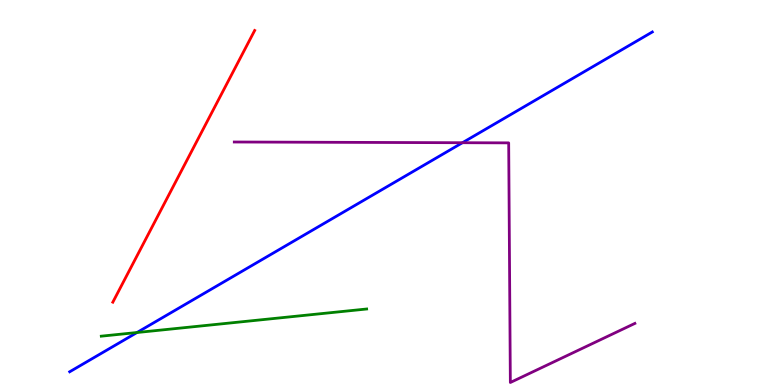[{'lines': ['blue', 'red'], 'intersections': []}, {'lines': ['green', 'red'], 'intersections': []}, {'lines': ['purple', 'red'], 'intersections': []}, {'lines': ['blue', 'green'], 'intersections': [{'x': 1.77, 'y': 1.36}]}, {'lines': ['blue', 'purple'], 'intersections': [{'x': 5.97, 'y': 6.29}]}, {'lines': ['green', 'purple'], 'intersections': []}]